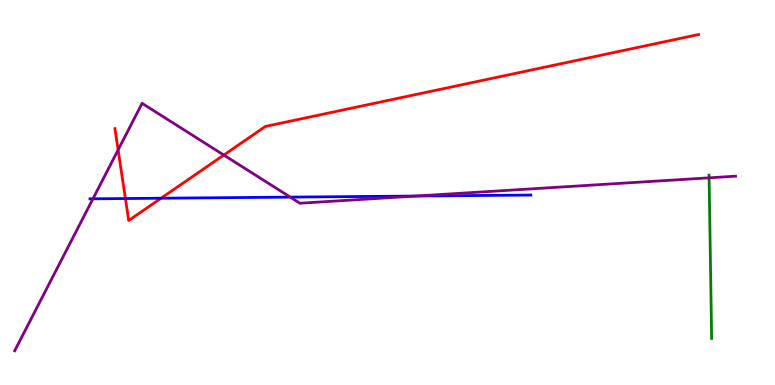[{'lines': ['blue', 'red'], 'intersections': [{'x': 1.62, 'y': 4.84}, {'x': 2.08, 'y': 4.85}]}, {'lines': ['green', 'red'], 'intersections': []}, {'lines': ['purple', 'red'], 'intersections': [{'x': 1.52, 'y': 6.11}, {'x': 2.89, 'y': 5.97}]}, {'lines': ['blue', 'green'], 'intersections': []}, {'lines': ['blue', 'purple'], 'intersections': [{'x': 1.2, 'y': 4.84}, {'x': 3.75, 'y': 4.88}, {'x': 5.37, 'y': 4.91}]}, {'lines': ['green', 'purple'], 'intersections': [{'x': 9.15, 'y': 5.38}]}]